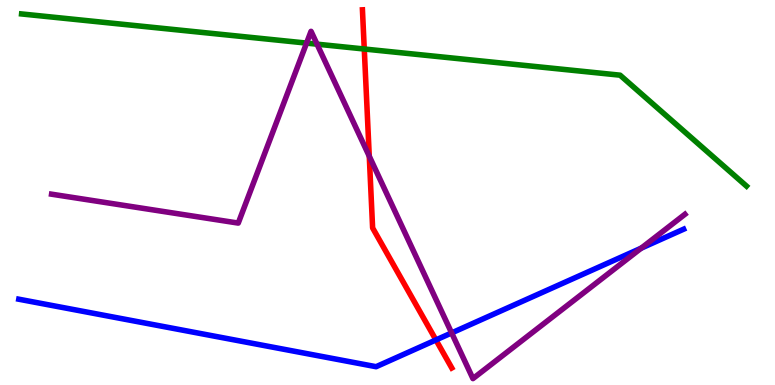[{'lines': ['blue', 'red'], 'intersections': [{'x': 5.62, 'y': 1.17}]}, {'lines': ['green', 'red'], 'intersections': [{'x': 4.7, 'y': 8.73}]}, {'lines': ['purple', 'red'], 'intersections': [{'x': 4.76, 'y': 5.94}]}, {'lines': ['blue', 'green'], 'intersections': []}, {'lines': ['blue', 'purple'], 'intersections': [{'x': 5.83, 'y': 1.35}, {'x': 8.27, 'y': 3.55}]}, {'lines': ['green', 'purple'], 'intersections': [{'x': 3.96, 'y': 8.88}, {'x': 4.09, 'y': 8.85}]}]